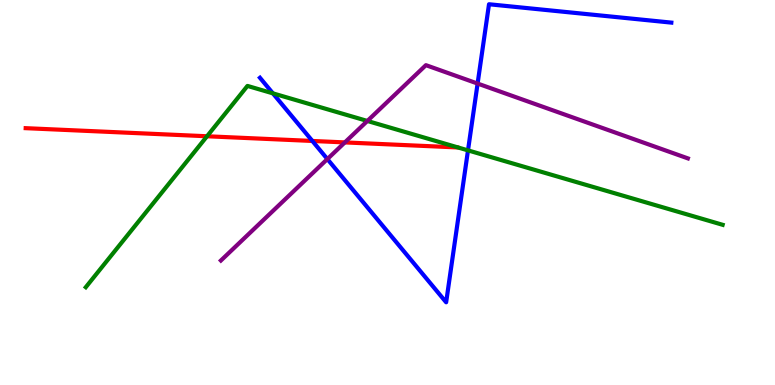[{'lines': ['blue', 'red'], 'intersections': [{'x': 4.03, 'y': 6.34}]}, {'lines': ['green', 'red'], 'intersections': [{'x': 2.67, 'y': 6.46}]}, {'lines': ['purple', 'red'], 'intersections': [{'x': 4.45, 'y': 6.3}]}, {'lines': ['blue', 'green'], 'intersections': [{'x': 3.52, 'y': 7.58}, {'x': 6.04, 'y': 6.09}]}, {'lines': ['blue', 'purple'], 'intersections': [{'x': 4.22, 'y': 5.87}, {'x': 6.16, 'y': 7.83}]}, {'lines': ['green', 'purple'], 'intersections': [{'x': 4.74, 'y': 6.86}]}]